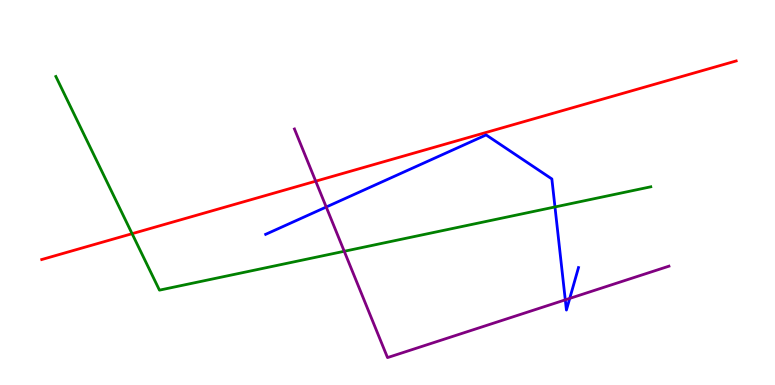[{'lines': ['blue', 'red'], 'intersections': []}, {'lines': ['green', 'red'], 'intersections': [{'x': 1.7, 'y': 3.93}]}, {'lines': ['purple', 'red'], 'intersections': [{'x': 4.07, 'y': 5.29}]}, {'lines': ['blue', 'green'], 'intersections': [{'x': 7.16, 'y': 4.62}]}, {'lines': ['blue', 'purple'], 'intersections': [{'x': 4.21, 'y': 4.62}, {'x': 7.29, 'y': 2.21}, {'x': 7.35, 'y': 2.25}]}, {'lines': ['green', 'purple'], 'intersections': [{'x': 4.44, 'y': 3.47}]}]